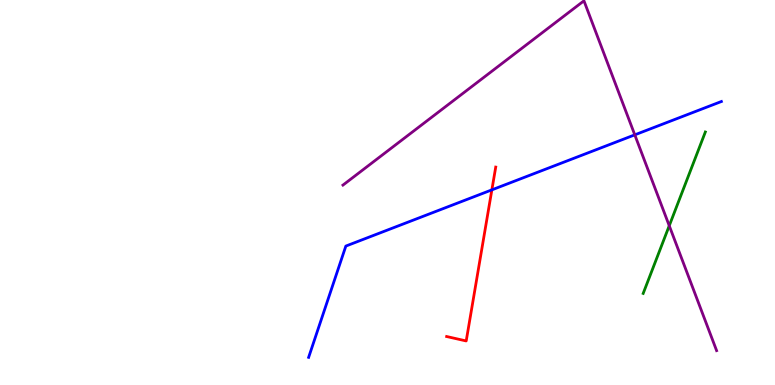[{'lines': ['blue', 'red'], 'intersections': [{'x': 6.35, 'y': 5.07}]}, {'lines': ['green', 'red'], 'intersections': []}, {'lines': ['purple', 'red'], 'intersections': []}, {'lines': ['blue', 'green'], 'intersections': []}, {'lines': ['blue', 'purple'], 'intersections': [{'x': 8.19, 'y': 6.5}]}, {'lines': ['green', 'purple'], 'intersections': [{'x': 8.64, 'y': 4.14}]}]